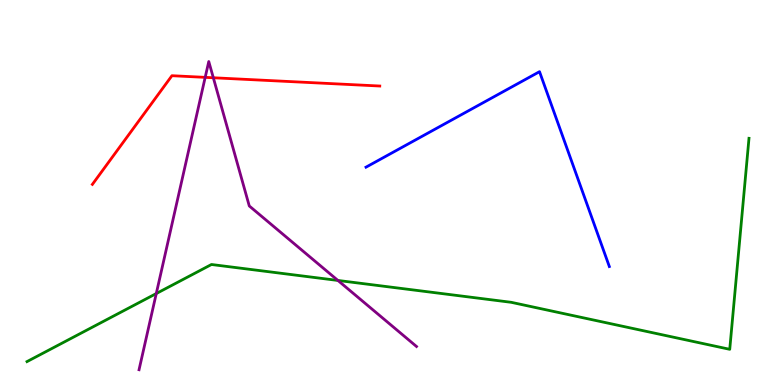[{'lines': ['blue', 'red'], 'intersections': []}, {'lines': ['green', 'red'], 'intersections': []}, {'lines': ['purple', 'red'], 'intersections': [{'x': 2.65, 'y': 7.99}, {'x': 2.75, 'y': 7.98}]}, {'lines': ['blue', 'green'], 'intersections': []}, {'lines': ['blue', 'purple'], 'intersections': []}, {'lines': ['green', 'purple'], 'intersections': [{'x': 2.02, 'y': 2.38}, {'x': 4.36, 'y': 2.72}]}]